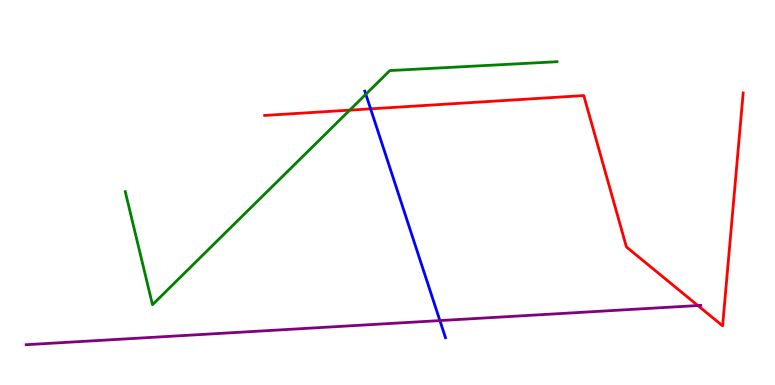[{'lines': ['blue', 'red'], 'intersections': [{'x': 4.78, 'y': 7.17}]}, {'lines': ['green', 'red'], 'intersections': [{'x': 4.51, 'y': 7.14}]}, {'lines': ['purple', 'red'], 'intersections': [{'x': 9.0, 'y': 2.06}]}, {'lines': ['blue', 'green'], 'intersections': [{'x': 4.72, 'y': 7.55}]}, {'lines': ['blue', 'purple'], 'intersections': [{'x': 5.68, 'y': 1.67}]}, {'lines': ['green', 'purple'], 'intersections': []}]